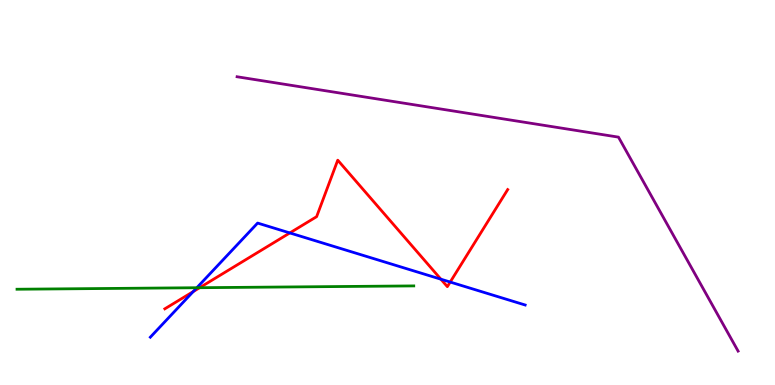[{'lines': ['blue', 'red'], 'intersections': [{'x': 2.49, 'y': 2.43}, {'x': 3.74, 'y': 3.95}, {'x': 5.69, 'y': 2.75}, {'x': 5.81, 'y': 2.67}]}, {'lines': ['green', 'red'], 'intersections': [{'x': 2.58, 'y': 2.53}]}, {'lines': ['purple', 'red'], 'intersections': []}, {'lines': ['blue', 'green'], 'intersections': [{'x': 2.54, 'y': 2.53}]}, {'lines': ['blue', 'purple'], 'intersections': []}, {'lines': ['green', 'purple'], 'intersections': []}]